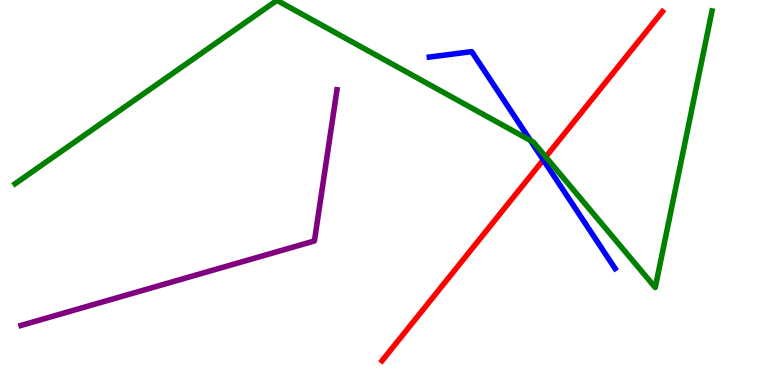[{'lines': ['blue', 'red'], 'intersections': [{'x': 7.01, 'y': 5.85}]}, {'lines': ['green', 'red'], 'intersections': [{'x': 7.04, 'y': 5.93}]}, {'lines': ['purple', 'red'], 'intersections': []}, {'lines': ['blue', 'green'], 'intersections': [{'x': 6.84, 'y': 6.35}]}, {'lines': ['blue', 'purple'], 'intersections': []}, {'lines': ['green', 'purple'], 'intersections': []}]